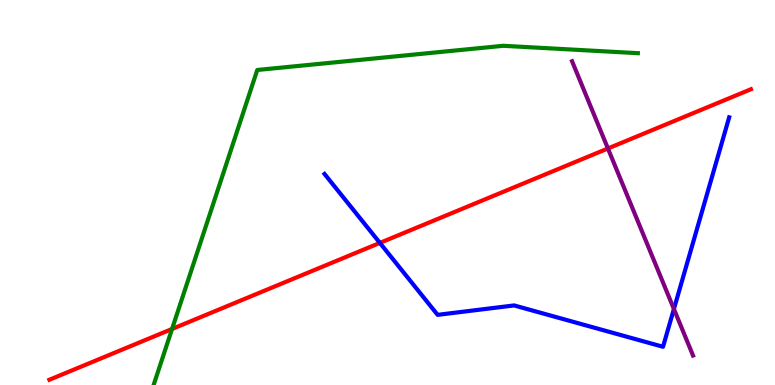[{'lines': ['blue', 'red'], 'intersections': [{'x': 4.9, 'y': 3.69}]}, {'lines': ['green', 'red'], 'intersections': [{'x': 2.22, 'y': 1.46}]}, {'lines': ['purple', 'red'], 'intersections': [{'x': 7.84, 'y': 6.14}]}, {'lines': ['blue', 'green'], 'intersections': []}, {'lines': ['blue', 'purple'], 'intersections': [{'x': 8.7, 'y': 1.97}]}, {'lines': ['green', 'purple'], 'intersections': []}]